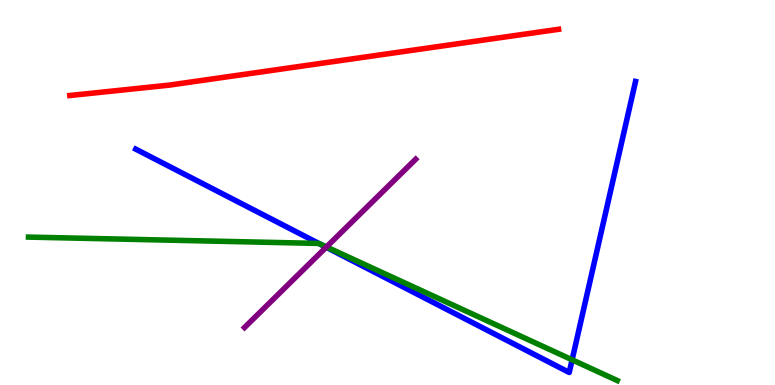[{'lines': ['blue', 'red'], 'intersections': []}, {'lines': ['green', 'red'], 'intersections': []}, {'lines': ['purple', 'red'], 'intersections': []}, {'lines': ['blue', 'green'], 'intersections': [{'x': 4.12, 'y': 3.67}, {'x': 7.38, 'y': 0.654}]}, {'lines': ['blue', 'purple'], 'intersections': [{'x': 4.21, 'y': 3.58}]}, {'lines': ['green', 'purple'], 'intersections': [{'x': 4.21, 'y': 3.59}]}]